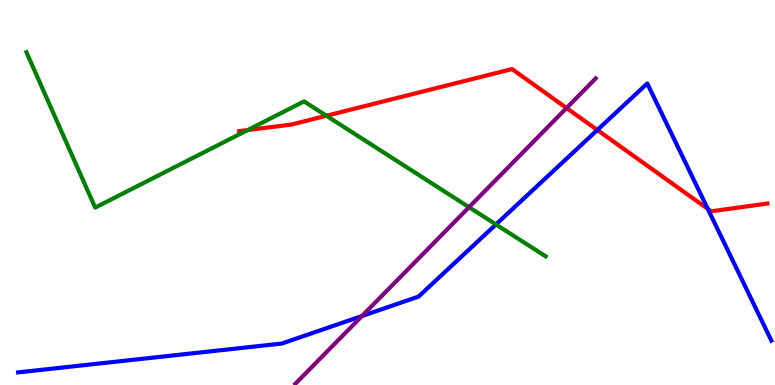[{'lines': ['blue', 'red'], 'intersections': [{'x': 7.71, 'y': 6.62}, {'x': 9.13, 'y': 4.57}]}, {'lines': ['green', 'red'], 'intersections': [{'x': 3.2, 'y': 6.62}, {'x': 4.21, 'y': 6.99}]}, {'lines': ['purple', 'red'], 'intersections': [{'x': 7.31, 'y': 7.19}]}, {'lines': ['blue', 'green'], 'intersections': [{'x': 6.4, 'y': 4.17}]}, {'lines': ['blue', 'purple'], 'intersections': [{'x': 4.67, 'y': 1.79}]}, {'lines': ['green', 'purple'], 'intersections': [{'x': 6.05, 'y': 4.62}]}]